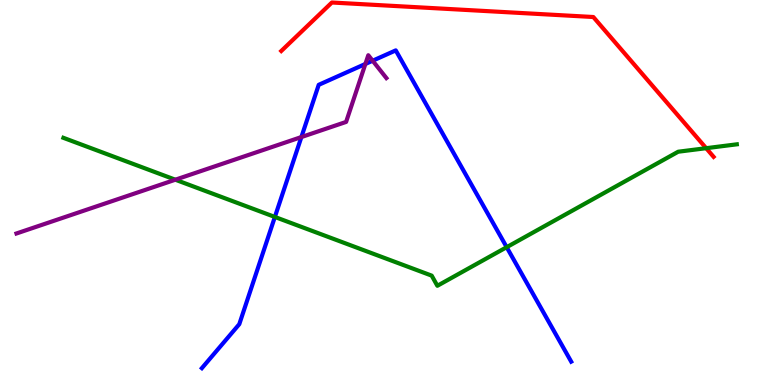[{'lines': ['blue', 'red'], 'intersections': []}, {'lines': ['green', 'red'], 'intersections': [{'x': 9.11, 'y': 6.15}]}, {'lines': ['purple', 'red'], 'intersections': []}, {'lines': ['blue', 'green'], 'intersections': [{'x': 3.55, 'y': 4.36}, {'x': 6.54, 'y': 3.58}]}, {'lines': ['blue', 'purple'], 'intersections': [{'x': 3.89, 'y': 6.44}, {'x': 4.71, 'y': 8.34}, {'x': 4.81, 'y': 8.42}]}, {'lines': ['green', 'purple'], 'intersections': [{'x': 2.26, 'y': 5.33}]}]